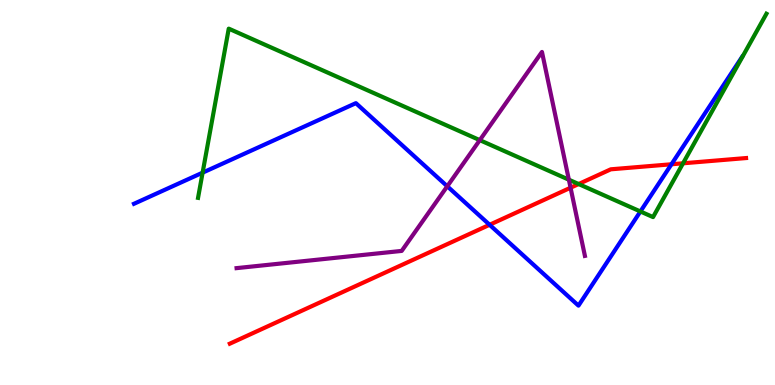[{'lines': ['blue', 'red'], 'intersections': [{'x': 6.32, 'y': 4.16}, {'x': 8.66, 'y': 5.73}]}, {'lines': ['green', 'red'], 'intersections': [{'x': 7.47, 'y': 5.22}, {'x': 8.81, 'y': 5.76}]}, {'lines': ['purple', 'red'], 'intersections': [{'x': 7.36, 'y': 5.12}]}, {'lines': ['blue', 'green'], 'intersections': [{'x': 2.61, 'y': 5.52}, {'x': 8.26, 'y': 4.51}]}, {'lines': ['blue', 'purple'], 'intersections': [{'x': 5.77, 'y': 5.16}]}, {'lines': ['green', 'purple'], 'intersections': [{'x': 6.19, 'y': 6.36}, {'x': 7.34, 'y': 5.33}]}]